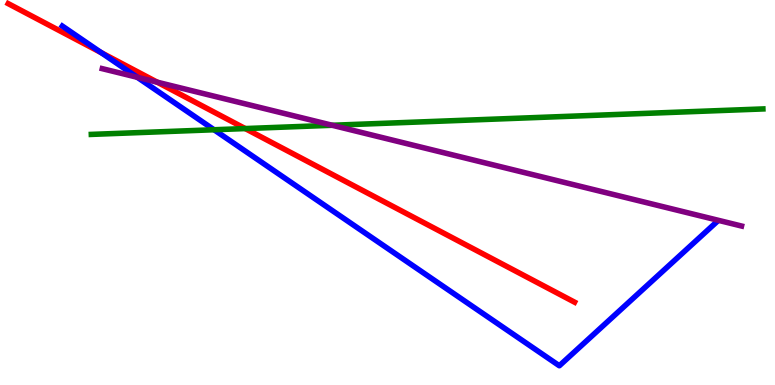[{'lines': ['blue', 'red'], 'intersections': [{'x': 1.31, 'y': 8.63}]}, {'lines': ['green', 'red'], 'intersections': [{'x': 3.16, 'y': 6.66}]}, {'lines': ['purple', 'red'], 'intersections': [{'x': 2.03, 'y': 7.86}]}, {'lines': ['blue', 'green'], 'intersections': [{'x': 2.76, 'y': 6.63}]}, {'lines': ['blue', 'purple'], 'intersections': [{'x': 1.77, 'y': 7.99}]}, {'lines': ['green', 'purple'], 'intersections': [{'x': 4.29, 'y': 6.75}]}]